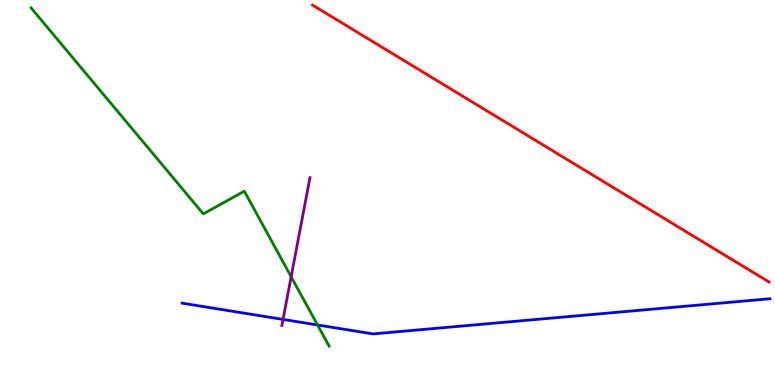[{'lines': ['blue', 'red'], 'intersections': []}, {'lines': ['green', 'red'], 'intersections': []}, {'lines': ['purple', 'red'], 'intersections': []}, {'lines': ['blue', 'green'], 'intersections': [{'x': 4.1, 'y': 1.56}]}, {'lines': ['blue', 'purple'], 'intersections': [{'x': 3.65, 'y': 1.7}]}, {'lines': ['green', 'purple'], 'intersections': [{'x': 3.76, 'y': 2.81}]}]